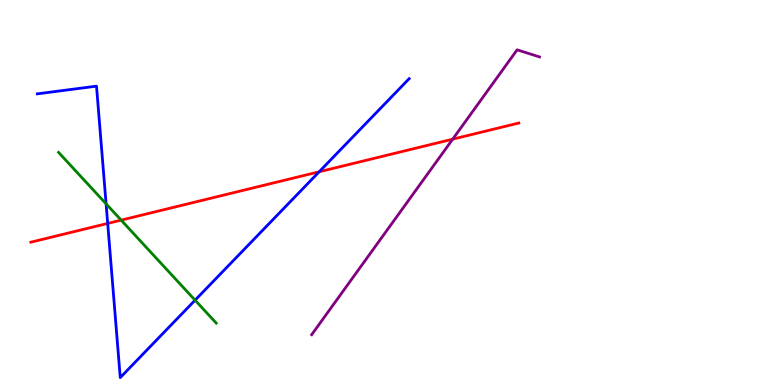[{'lines': ['blue', 'red'], 'intersections': [{'x': 1.39, 'y': 4.2}, {'x': 4.12, 'y': 5.54}]}, {'lines': ['green', 'red'], 'intersections': [{'x': 1.56, 'y': 4.28}]}, {'lines': ['purple', 'red'], 'intersections': [{'x': 5.84, 'y': 6.39}]}, {'lines': ['blue', 'green'], 'intersections': [{'x': 1.37, 'y': 4.71}, {'x': 2.52, 'y': 2.2}]}, {'lines': ['blue', 'purple'], 'intersections': []}, {'lines': ['green', 'purple'], 'intersections': []}]